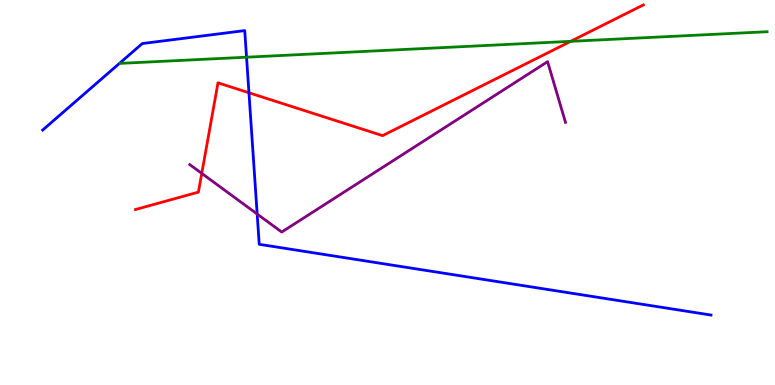[{'lines': ['blue', 'red'], 'intersections': [{'x': 3.21, 'y': 7.59}]}, {'lines': ['green', 'red'], 'intersections': [{'x': 7.36, 'y': 8.93}]}, {'lines': ['purple', 'red'], 'intersections': [{'x': 2.6, 'y': 5.5}]}, {'lines': ['blue', 'green'], 'intersections': [{'x': 3.18, 'y': 8.51}]}, {'lines': ['blue', 'purple'], 'intersections': [{'x': 3.32, 'y': 4.44}]}, {'lines': ['green', 'purple'], 'intersections': []}]